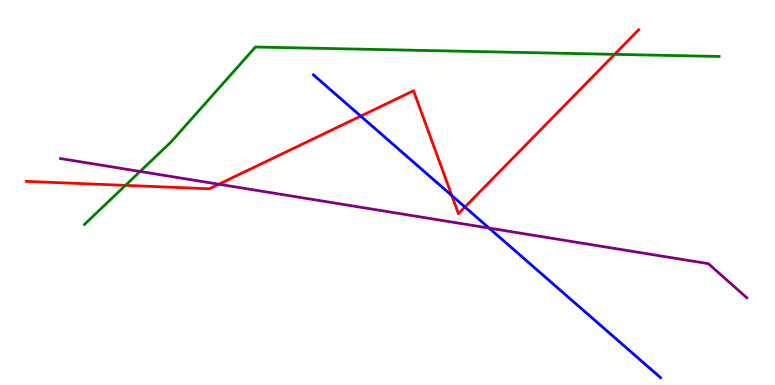[{'lines': ['blue', 'red'], 'intersections': [{'x': 4.65, 'y': 6.98}, {'x': 5.83, 'y': 4.92}, {'x': 6.0, 'y': 4.62}]}, {'lines': ['green', 'red'], 'intersections': [{'x': 1.62, 'y': 5.19}, {'x': 7.93, 'y': 8.59}]}, {'lines': ['purple', 'red'], 'intersections': [{'x': 2.82, 'y': 5.21}]}, {'lines': ['blue', 'green'], 'intersections': []}, {'lines': ['blue', 'purple'], 'intersections': [{'x': 6.31, 'y': 4.08}]}, {'lines': ['green', 'purple'], 'intersections': [{'x': 1.81, 'y': 5.55}]}]